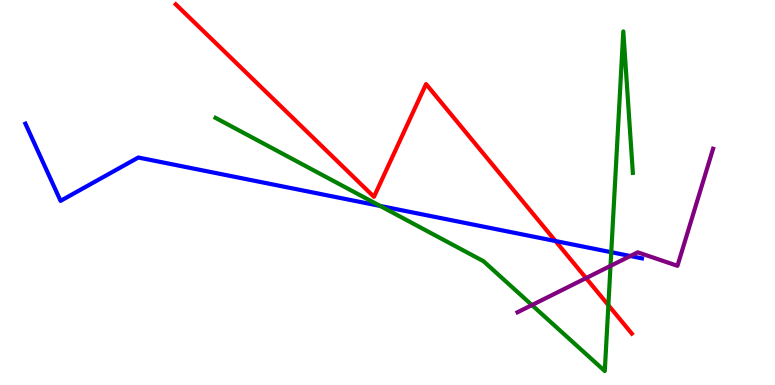[{'lines': ['blue', 'red'], 'intersections': [{'x': 7.17, 'y': 3.74}]}, {'lines': ['green', 'red'], 'intersections': [{'x': 7.85, 'y': 2.07}]}, {'lines': ['purple', 'red'], 'intersections': [{'x': 7.56, 'y': 2.78}]}, {'lines': ['blue', 'green'], 'intersections': [{'x': 4.91, 'y': 4.65}, {'x': 7.89, 'y': 3.45}]}, {'lines': ['blue', 'purple'], 'intersections': [{'x': 8.13, 'y': 3.35}]}, {'lines': ['green', 'purple'], 'intersections': [{'x': 6.86, 'y': 2.08}, {'x': 7.88, 'y': 3.09}]}]